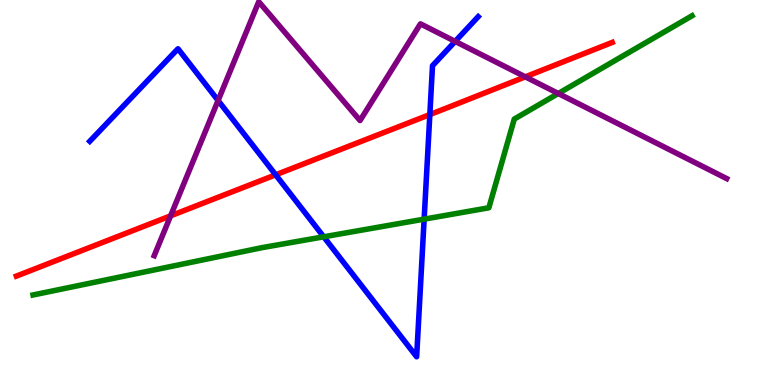[{'lines': ['blue', 'red'], 'intersections': [{'x': 3.56, 'y': 5.46}, {'x': 5.55, 'y': 7.02}]}, {'lines': ['green', 'red'], 'intersections': []}, {'lines': ['purple', 'red'], 'intersections': [{'x': 2.2, 'y': 4.39}, {'x': 6.78, 'y': 8.0}]}, {'lines': ['blue', 'green'], 'intersections': [{'x': 4.18, 'y': 3.85}, {'x': 5.47, 'y': 4.31}]}, {'lines': ['blue', 'purple'], 'intersections': [{'x': 2.81, 'y': 7.39}, {'x': 5.87, 'y': 8.92}]}, {'lines': ['green', 'purple'], 'intersections': [{'x': 7.2, 'y': 7.57}]}]